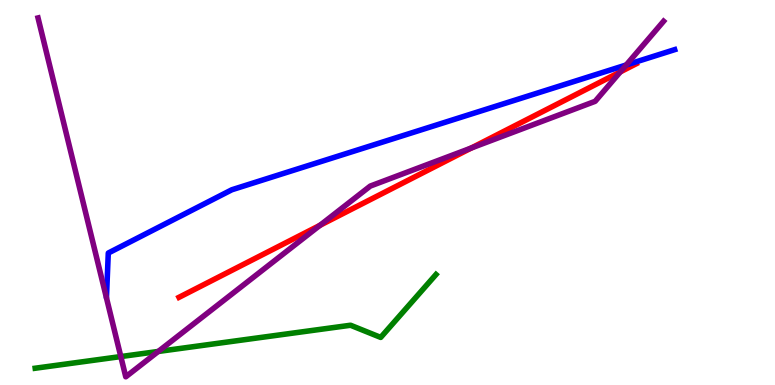[{'lines': ['blue', 'red'], 'intersections': []}, {'lines': ['green', 'red'], 'intersections': []}, {'lines': ['purple', 'red'], 'intersections': [{'x': 4.13, 'y': 4.15}, {'x': 6.08, 'y': 6.16}, {'x': 8.0, 'y': 8.13}]}, {'lines': ['blue', 'green'], 'intersections': []}, {'lines': ['blue', 'purple'], 'intersections': [{'x': 8.08, 'y': 8.31}]}, {'lines': ['green', 'purple'], 'intersections': [{'x': 1.56, 'y': 0.739}, {'x': 2.04, 'y': 0.871}]}]